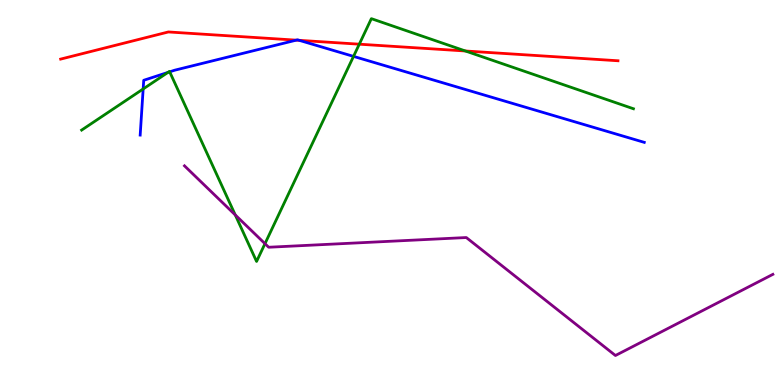[{'lines': ['blue', 'red'], 'intersections': [{'x': 3.82, 'y': 8.96}, {'x': 3.86, 'y': 8.95}]}, {'lines': ['green', 'red'], 'intersections': [{'x': 4.64, 'y': 8.85}, {'x': 6.01, 'y': 8.68}]}, {'lines': ['purple', 'red'], 'intersections': []}, {'lines': ['blue', 'green'], 'intersections': [{'x': 1.85, 'y': 7.69}, {'x': 2.17, 'y': 8.12}, {'x': 2.19, 'y': 8.13}, {'x': 4.56, 'y': 8.54}]}, {'lines': ['blue', 'purple'], 'intersections': []}, {'lines': ['green', 'purple'], 'intersections': [{'x': 3.04, 'y': 4.42}, {'x': 3.42, 'y': 3.67}]}]